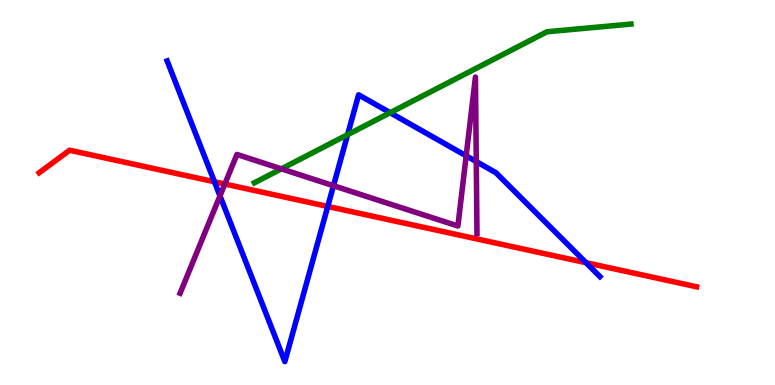[{'lines': ['blue', 'red'], 'intersections': [{'x': 2.77, 'y': 5.28}, {'x': 4.23, 'y': 4.64}, {'x': 7.56, 'y': 3.18}]}, {'lines': ['green', 'red'], 'intersections': []}, {'lines': ['purple', 'red'], 'intersections': [{'x': 2.9, 'y': 5.22}]}, {'lines': ['blue', 'green'], 'intersections': [{'x': 4.49, 'y': 6.5}, {'x': 5.03, 'y': 7.07}]}, {'lines': ['blue', 'purple'], 'intersections': [{'x': 2.84, 'y': 4.91}, {'x': 4.3, 'y': 5.18}, {'x': 6.02, 'y': 5.95}, {'x': 6.15, 'y': 5.8}]}, {'lines': ['green', 'purple'], 'intersections': [{'x': 3.63, 'y': 5.61}]}]